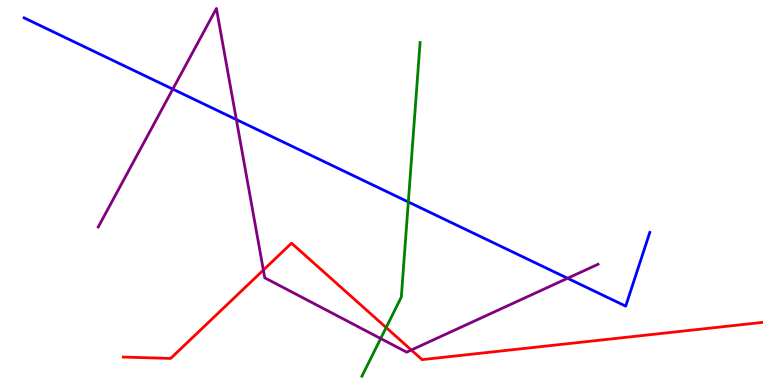[{'lines': ['blue', 'red'], 'intersections': []}, {'lines': ['green', 'red'], 'intersections': [{'x': 4.98, 'y': 1.49}]}, {'lines': ['purple', 'red'], 'intersections': [{'x': 3.4, 'y': 2.99}, {'x': 5.31, 'y': 0.909}]}, {'lines': ['blue', 'green'], 'intersections': [{'x': 5.27, 'y': 4.75}]}, {'lines': ['blue', 'purple'], 'intersections': [{'x': 2.23, 'y': 7.69}, {'x': 3.05, 'y': 6.89}, {'x': 7.32, 'y': 2.77}]}, {'lines': ['green', 'purple'], 'intersections': [{'x': 4.91, 'y': 1.21}]}]